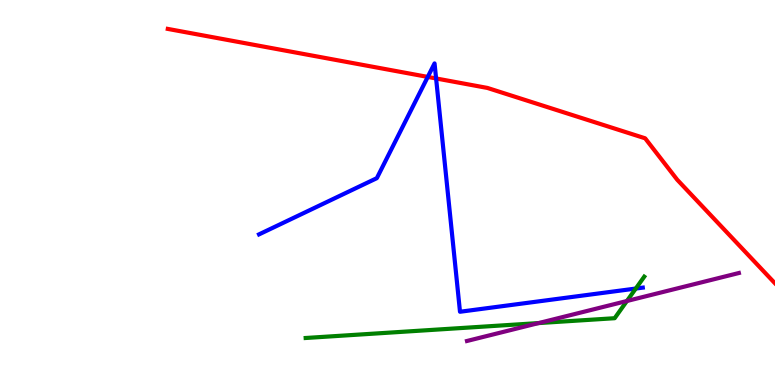[{'lines': ['blue', 'red'], 'intersections': [{'x': 5.52, 'y': 8.0}, {'x': 5.63, 'y': 7.96}]}, {'lines': ['green', 'red'], 'intersections': []}, {'lines': ['purple', 'red'], 'intersections': []}, {'lines': ['blue', 'green'], 'intersections': [{'x': 8.2, 'y': 2.51}]}, {'lines': ['blue', 'purple'], 'intersections': []}, {'lines': ['green', 'purple'], 'intersections': [{'x': 6.95, 'y': 1.61}, {'x': 8.09, 'y': 2.18}]}]